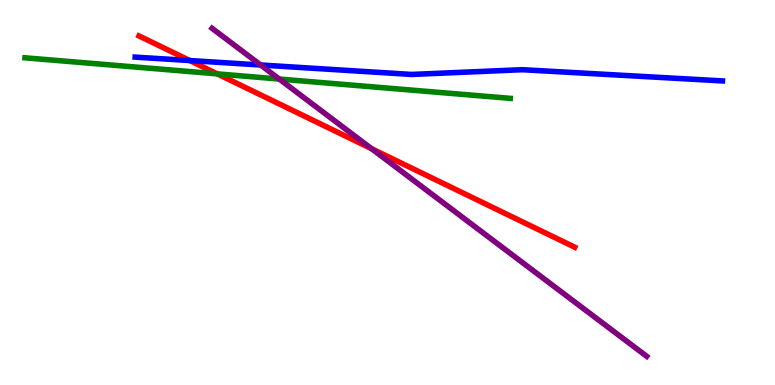[{'lines': ['blue', 'red'], 'intersections': [{'x': 2.45, 'y': 8.43}]}, {'lines': ['green', 'red'], 'intersections': [{'x': 2.8, 'y': 8.08}]}, {'lines': ['purple', 'red'], 'intersections': [{'x': 4.79, 'y': 6.14}]}, {'lines': ['blue', 'green'], 'intersections': []}, {'lines': ['blue', 'purple'], 'intersections': [{'x': 3.36, 'y': 8.31}]}, {'lines': ['green', 'purple'], 'intersections': [{'x': 3.6, 'y': 7.95}]}]